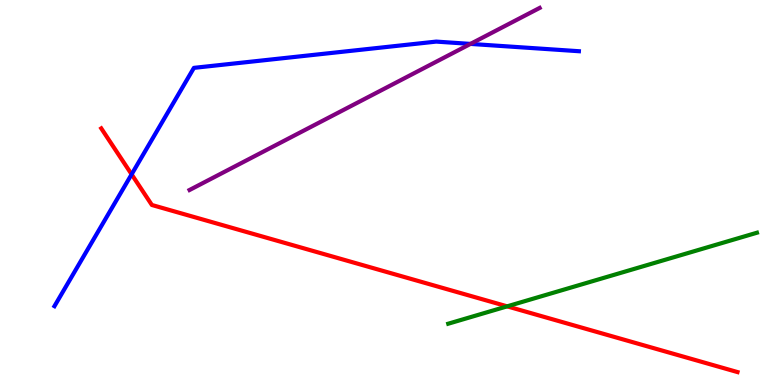[{'lines': ['blue', 'red'], 'intersections': [{'x': 1.7, 'y': 5.47}]}, {'lines': ['green', 'red'], 'intersections': [{'x': 6.54, 'y': 2.04}]}, {'lines': ['purple', 'red'], 'intersections': []}, {'lines': ['blue', 'green'], 'intersections': []}, {'lines': ['blue', 'purple'], 'intersections': [{'x': 6.07, 'y': 8.86}]}, {'lines': ['green', 'purple'], 'intersections': []}]